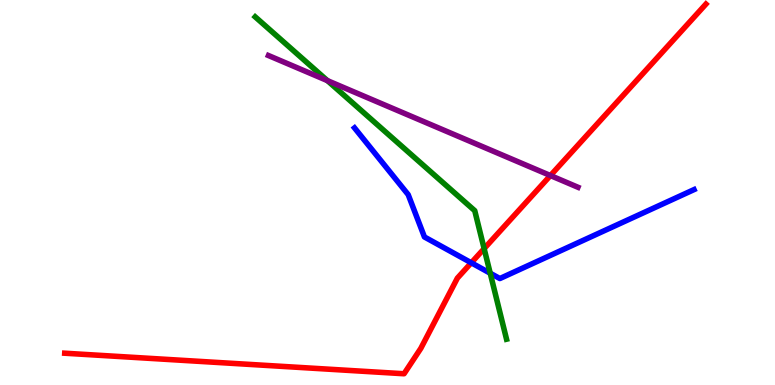[{'lines': ['blue', 'red'], 'intersections': [{'x': 6.08, 'y': 3.17}]}, {'lines': ['green', 'red'], 'intersections': [{'x': 6.25, 'y': 3.54}]}, {'lines': ['purple', 'red'], 'intersections': [{'x': 7.1, 'y': 5.44}]}, {'lines': ['blue', 'green'], 'intersections': [{'x': 6.33, 'y': 2.9}]}, {'lines': ['blue', 'purple'], 'intersections': []}, {'lines': ['green', 'purple'], 'intersections': [{'x': 4.22, 'y': 7.91}]}]